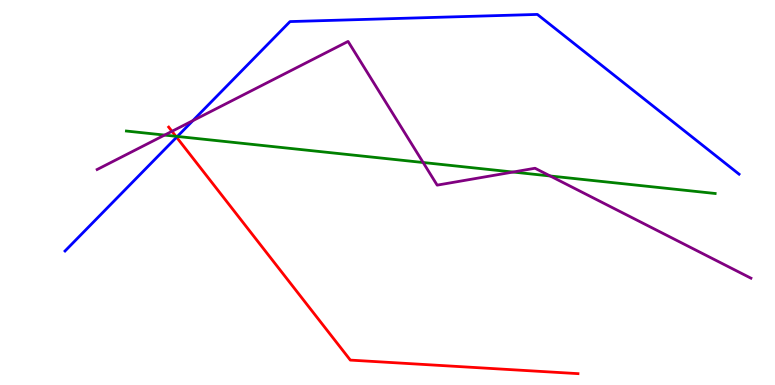[{'lines': ['blue', 'red'], 'intersections': [{'x': 2.28, 'y': 6.44}]}, {'lines': ['green', 'red'], 'intersections': [{'x': 2.27, 'y': 6.46}]}, {'lines': ['purple', 'red'], 'intersections': [{'x': 2.22, 'y': 6.59}]}, {'lines': ['blue', 'green'], 'intersections': [{'x': 2.29, 'y': 6.46}]}, {'lines': ['blue', 'purple'], 'intersections': [{'x': 2.49, 'y': 6.87}]}, {'lines': ['green', 'purple'], 'intersections': [{'x': 2.12, 'y': 6.49}, {'x': 5.46, 'y': 5.78}, {'x': 6.62, 'y': 5.53}, {'x': 7.1, 'y': 5.43}]}]